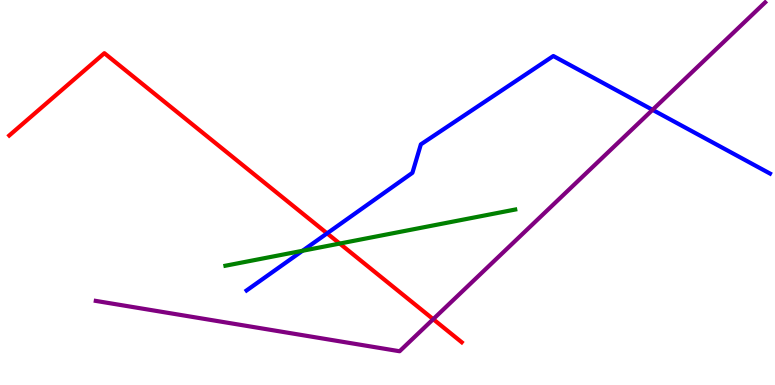[{'lines': ['blue', 'red'], 'intersections': [{'x': 4.22, 'y': 3.94}]}, {'lines': ['green', 'red'], 'intersections': [{'x': 4.38, 'y': 3.67}]}, {'lines': ['purple', 'red'], 'intersections': [{'x': 5.59, 'y': 1.71}]}, {'lines': ['blue', 'green'], 'intersections': [{'x': 3.9, 'y': 3.49}]}, {'lines': ['blue', 'purple'], 'intersections': [{'x': 8.42, 'y': 7.15}]}, {'lines': ['green', 'purple'], 'intersections': []}]